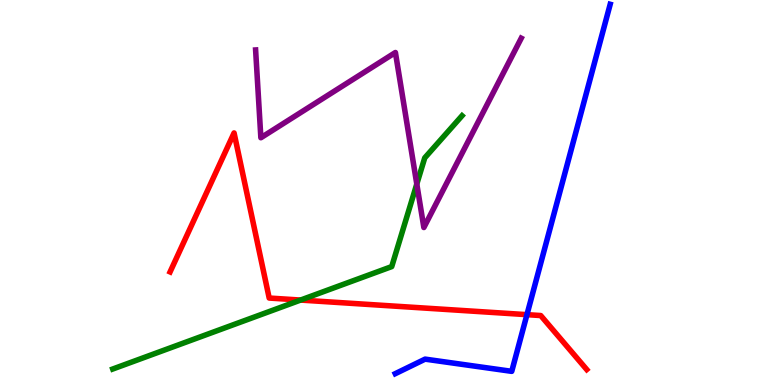[{'lines': ['blue', 'red'], 'intersections': [{'x': 6.8, 'y': 1.83}]}, {'lines': ['green', 'red'], 'intersections': [{'x': 3.88, 'y': 2.21}]}, {'lines': ['purple', 'red'], 'intersections': []}, {'lines': ['blue', 'green'], 'intersections': []}, {'lines': ['blue', 'purple'], 'intersections': []}, {'lines': ['green', 'purple'], 'intersections': [{'x': 5.38, 'y': 5.22}]}]